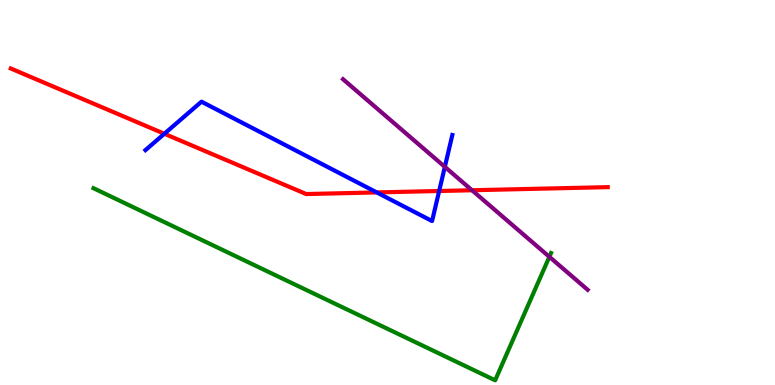[{'lines': ['blue', 'red'], 'intersections': [{'x': 2.12, 'y': 6.53}, {'x': 4.86, 'y': 5.0}, {'x': 5.67, 'y': 5.04}]}, {'lines': ['green', 'red'], 'intersections': []}, {'lines': ['purple', 'red'], 'intersections': [{'x': 6.09, 'y': 5.06}]}, {'lines': ['blue', 'green'], 'intersections': []}, {'lines': ['blue', 'purple'], 'intersections': [{'x': 5.74, 'y': 5.67}]}, {'lines': ['green', 'purple'], 'intersections': [{'x': 7.09, 'y': 3.33}]}]